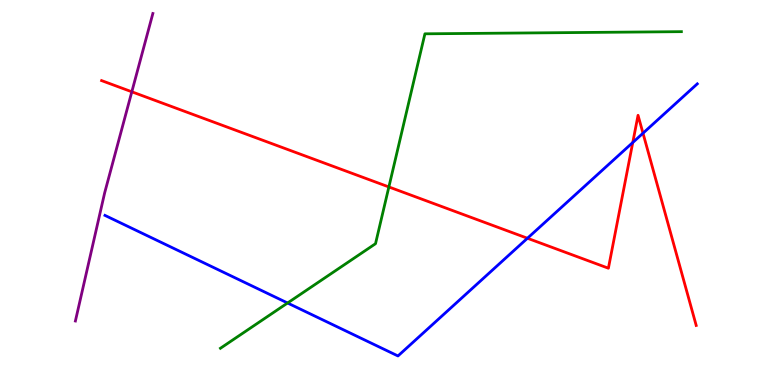[{'lines': ['blue', 'red'], 'intersections': [{'x': 6.81, 'y': 3.81}, {'x': 8.16, 'y': 6.3}, {'x': 8.3, 'y': 6.54}]}, {'lines': ['green', 'red'], 'intersections': [{'x': 5.02, 'y': 5.14}]}, {'lines': ['purple', 'red'], 'intersections': [{'x': 1.7, 'y': 7.62}]}, {'lines': ['blue', 'green'], 'intersections': [{'x': 3.71, 'y': 2.13}]}, {'lines': ['blue', 'purple'], 'intersections': []}, {'lines': ['green', 'purple'], 'intersections': []}]